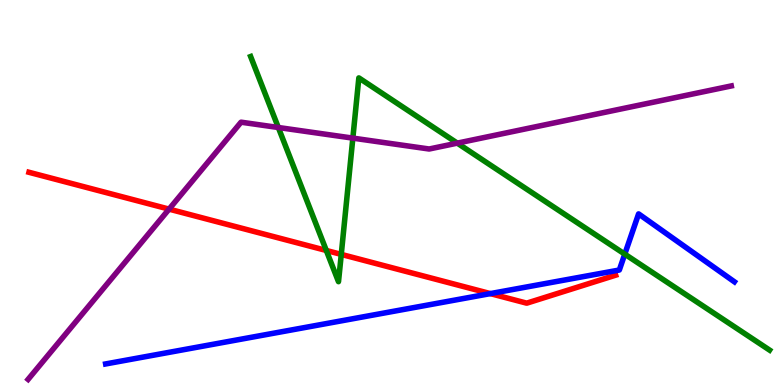[{'lines': ['blue', 'red'], 'intersections': [{'x': 6.33, 'y': 2.37}]}, {'lines': ['green', 'red'], 'intersections': [{'x': 4.21, 'y': 3.49}, {'x': 4.4, 'y': 3.39}]}, {'lines': ['purple', 'red'], 'intersections': [{'x': 2.18, 'y': 4.57}]}, {'lines': ['blue', 'green'], 'intersections': [{'x': 8.06, 'y': 3.4}]}, {'lines': ['blue', 'purple'], 'intersections': []}, {'lines': ['green', 'purple'], 'intersections': [{'x': 3.59, 'y': 6.69}, {'x': 4.55, 'y': 6.41}, {'x': 5.9, 'y': 6.28}]}]